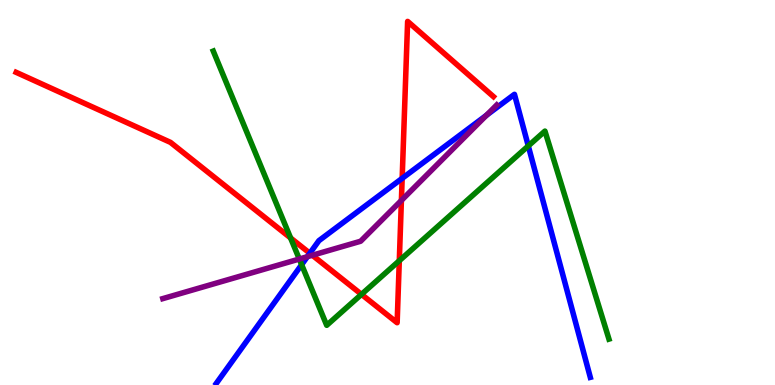[{'lines': ['blue', 'red'], 'intersections': [{'x': 4.0, 'y': 3.42}, {'x': 5.19, 'y': 5.37}]}, {'lines': ['green', 'red'], 'intersections': [{'x': 3.75, 'y': 3.82}, {'x': 4.66, 'y': 2.35}, {'x': 5.15, 'y': 3.23}]}, {'lines': ['purple', 'red'], 'intersections': [{'x': 4.03, 'y': 3.37}, {'x': 5.18, 'y': 4.79}]}, {'lines': ['blue', 'green'], 'intersections': [{'x': 3.89, 'y': 3.13}, {'x': 6.82, 'y': 6.21}]}, {'lines': ['blue', 'purple'], 'intersections': [{'x': 3.97, 'y': 3.33}, {'x': 6.28, 'y': 7.01}]}, {'lines': ['green', 'purple'], 'intersections': [{'x': 3.86, 'y': 3.27}]}]